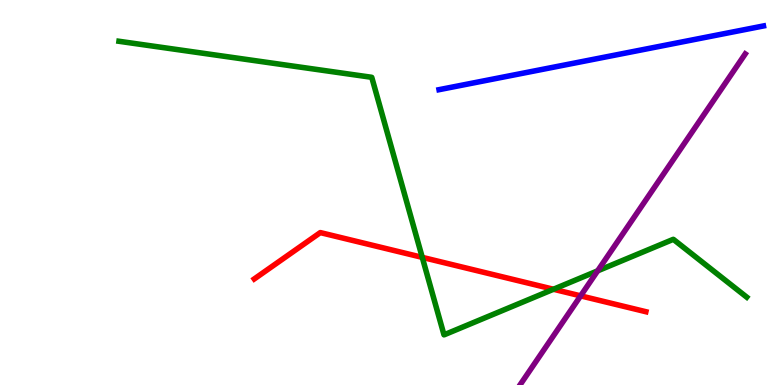[{'lines': ['blue', 'red'], 'intersections': []}, {'lines': ['green', 'red'], 'intersections': [{'x': 5.45, 'y': 3.32}, {'x': 7.14, 'y': 2.49}]}, {'lines': ['purple', 'red'], 'intersections': [{'x': 7.49, 'y': 2.32}]}, {'lines': ['blue', 'green'], 'intersections': []}, {'lines': ['blue', 'purple'], 'intersections': []}, {'lines': ['green', 'purple'], 'intersections': [{'x': 7.71, 'y': 2.96}]}]